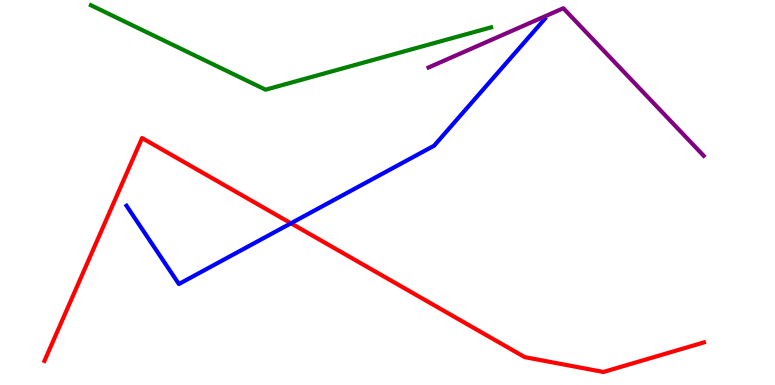[{'lines': ['blue', 'red'], 'intersections': [{'x': 3.75, 'y': 4.2}]}, {'lines': ['green', 'red'], 'intersections': []}, {'lines': ['purple', 'red'], 'intersections': []}, {'lines': ['blue', 'green'], 'intersections': []}, {'lines': ['blue', 'purple'], 'intersections': []}, {'lines': ['green', 'purple'], 'intersections': []}]